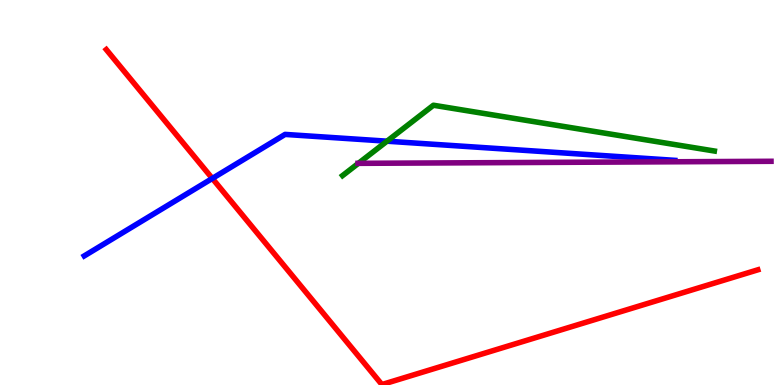[{'lines': ['blue', 'red'], 'intersections': [{'x': 2.74, 'y': 5.37}]}, {'lines': ['green', 'red'], 'intersections': []}, {'lines': ['purple', 'red'], 'intersections': []}, {'lines': ['blue', 'green'], 'intersections': [{'x': 4.99, 'y': 6.33}]}, {'lines': ['blue', 'purple'], 'intersections': []}, {'lines': ['green', 'purple'], 'intersections': [{'x': 4.62, 'y': 5.76}]}]